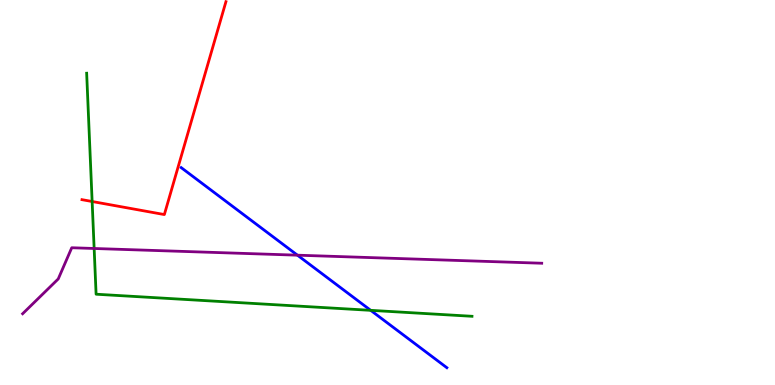[{'lines': ['blue', 'red'], 'intersections': []}, {'lines': ['green', 'red'], 'intersections': [{'x': 1.19, 'y': 4.77}]}, {'lines': ['purple', 'red'], 'intersections': []}, {'lines': ['blue', 'green'], 'intersections': [{'x': 4.78, 'y': 1.94}]}, {'lines': ['blue', 'purple'], 'intersections': [{'x': 3.84, 'y': 3.37}]}, {'lines': ['green', 'purple'], 'intersections': [{'x': 1.21, 'y': 3.55}]}]